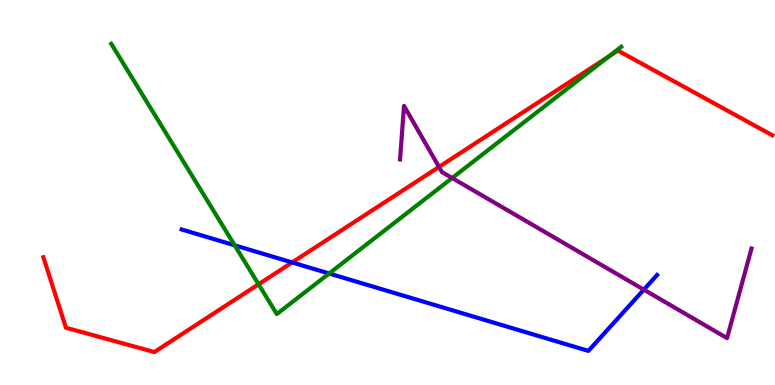[{'lines': ['blue', 'red'], 'intersections': [{'x': 3.77, 'y': 3.18}]}, {'lines': ['green', 'red'], 'intersections': [{'x': 3.34, 'y': 2.62}, {'x': 7.85, 'y': 8.53}]}, {'lines': ['purple', 'red'], 'intersections': [{'x': 5.66, 'y': 5.66}]}, {'lines': ['blue', 'green'], 'intersections': [{'x': 3.03, 'y': 3.63}, {'x': 4.25, 'y': 2.9}]}, {'lines': ['blue', 'purple'], 'intersections': [{'x': 8.31, 'y': 2.48}]}, {'lines': ['green', 'purple'], 'intersections': [{'x': 5.83, 'y': 5.38}]}]